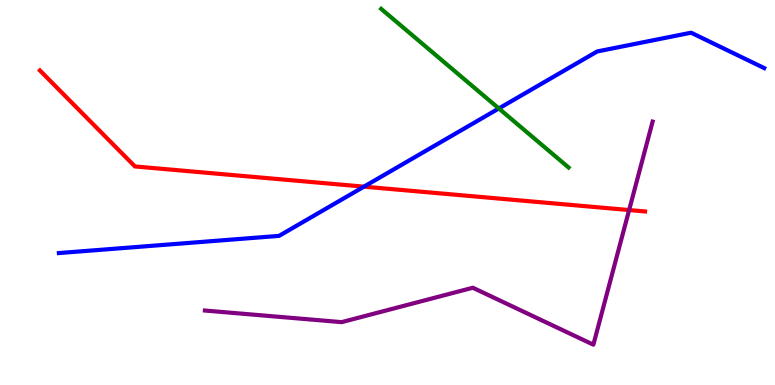[{'lines': ['blue', 'red'], 'intersections': [{'x': 4.7, 'y': 5.15}]}, {'lines': ['green', 'red'], 'intersections': []}, {'lines': ['purple', 'red'], 'intersections': [{'x': 8.12, 'y': 4.54}]}, {'lines': ['blue', 'green'], 'intersections': [{'x': 6.44, 'y': 7.18}]}, {'lines': ['blue', 'purple'], 'intersections': []}, {'lines': ['green', 'purple'], 'intersections': []}]